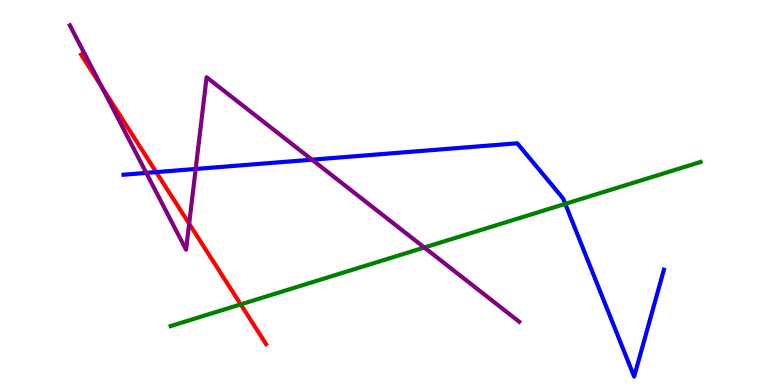[{'lines': ['blue', 'red'], 'intersections': [{'x': 2.02, 'y': 5.53}]}, {'lines': ['green', 'red'], 'intersections': [{'x': 3.11, 'y': 2.09}]}, {'lines': ['purple', 'red'], 'intersections': [{'x': 1.31, 'y': 7.74}, {'x': 2.44, 'y': 4.19}]}, {'lines': ['blue', 'green'], 'intersections': [{'x': 7.29, 'y': 4.7}]}, {'lines': ['blue', 'purple'], 'intersections': [{'x': 1.89, 'y': 5.51}, {'x': 2.52, 'y': 5.61}, {'x': 4.03, 'y': 5.85}]}, {'lines': ['green', 'purple'], 'intersections': [{'x': 5.48, 'y': 3.57}]}]